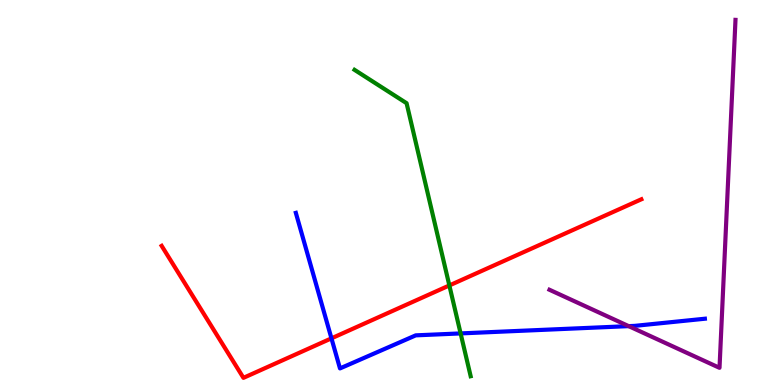[{'lines': ['blue', 'red'], 'intersections': [{'x': 4.28, 'y': 1.21}]}, {'lines': ['green', 'red'], 'intersections': [{'x': 5.8, 'y': 2.59}]}, {'lines': ['purple', 'red'], 'intersections': []}, {'lines': ['blue', 'green'], 'intersections': [{'x': 5.94, 'y': 1.34}]}, {'lines': ['blue', 'purple'], 'intersections': [{'x': 8.11, 'y': 1.53}]}, {'lines': ['green', 'purple'], 'intersections': []}]